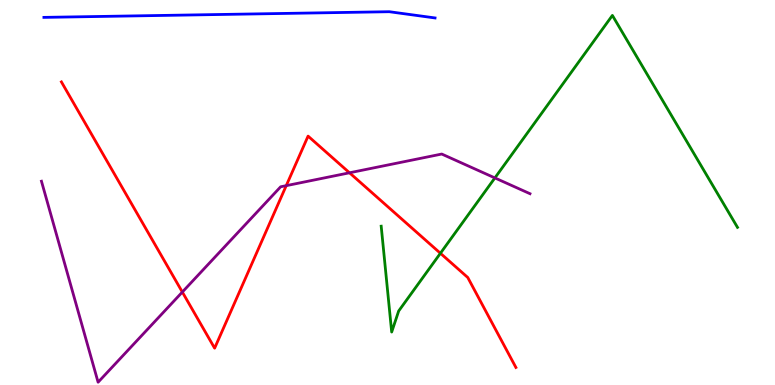[{'lines': ['blue', 'red'], 'intersections': []}, {'lines': ['green', 'red'], 'intersections': [{'x': 5.68, 'y': 3.42}]}, {'lines': ['purple', 'red'], 'intersections': [{'x': 2.35, 'y': 2.41}, {'x': 3.69, 'y': 5.18}, {'x': 4.51, 'y': 5.51}]}, {'lines': ['blue', 'green'], 'intersections': []}, {'lines': ['blue', 'purple'], 'intersections': []}, {'lines': ['green', 'purple'], 'intersections': [{'x': 6.39, 'y': 5.38}]}]